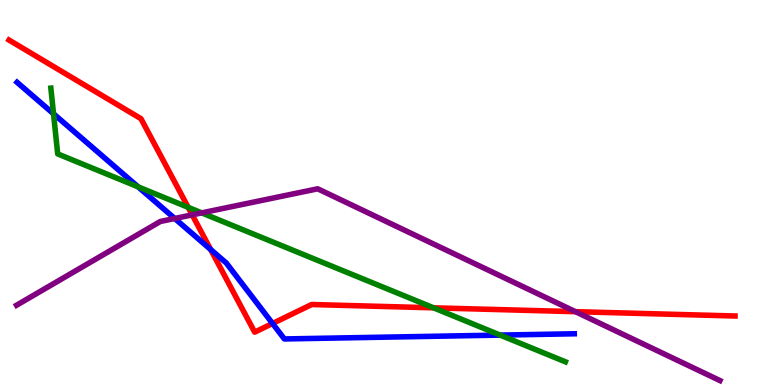[{'lines': ['blue', 'red'], 'intersections': [{'x': 2.72, 'y': 3.52}, {'x': 3.52, 'y': 1.6}]}, {'lines': ['green', 'red'], 'intersections': [{'x': 2.43, 'y': 4.61}, {'x': 5.59, 'y': 2.0}]}, {'lines': ['purple', 'red'], 'intersections': [{'x': 2.48, 'y': 4.42}, {'x': 7.43, 'y': 1.9}]}, {'lines': ['blue', 'green'], 'intersections': [{'x': 0.691, 'y': 7.04}, {'x': 1.78, 'y': 5.15}, {'x': 6.45, 'y': 1.3}]}, {'lines': ['blue', 'purple'], 'intersections': [{'x': 2.25, 'y': 4.33}]}, {'lines': ['green', 'purple'], 'intersections': [{'x': 2.6, 'y': 4.47}]}]